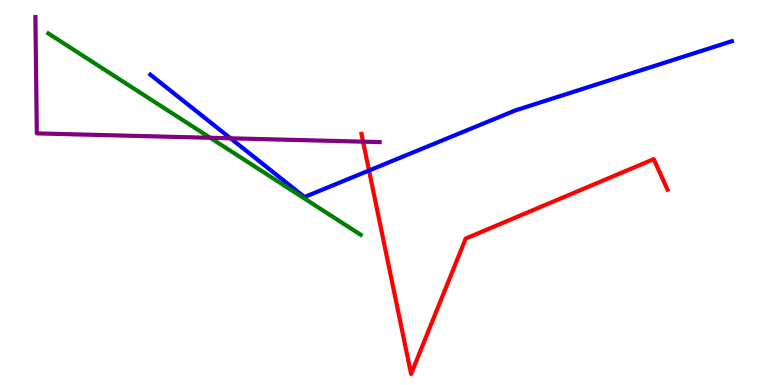[{'lines': ['blue', 'red'], 'intersections': [{'x': 4.76, 'y': 5.57}]}, {'lines': ['green', 'red'], 'intersections': []}, {'lines': ['purple', 'red'], 'intersections': [{'x': 4.68, 'y': 6.32}]}, {'lines': ['blue', 'green'], 'intersections': []}, {'lines': ['blue', 'purple'], 'intersections': [{'x': 2.97, 'y': 6.41}]}, {'lines': ['green', 'purple'], 'intersections': [{'x': 2.71, 'y': 6.42}]}]